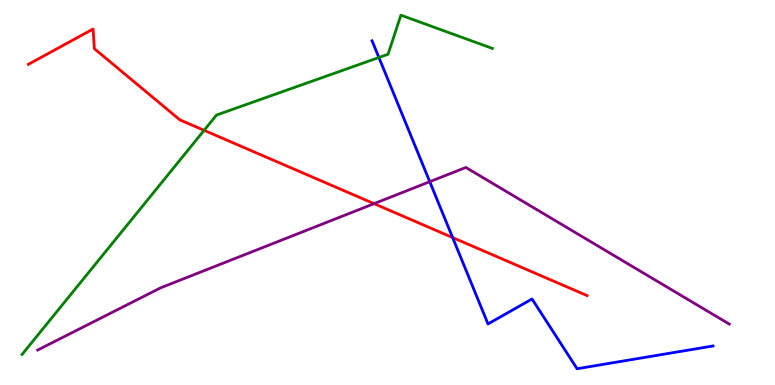[{'lines': ['blue', 'red'], 'intersections': [{'x': 5.84, 'y': 3.83}]}, {'lines': ['green', 'red'], 'intersections': [{'x': 2.63, 'y': 6.61}]}, {'lines': ['purple', 'red'], 'intersections': [{'x': 4.83, 'y': 4.71}]}, {'lines': ['blue', 'green'], 'intersections': [{'x': 4.89, 'y': 8.51}]}, {'lines': ['blue', 'purple'], 'intersections': [{'x': 5.55, 'y': 5.28}]}, {'lines': ['green', 'purple'], 'intersections': []}]